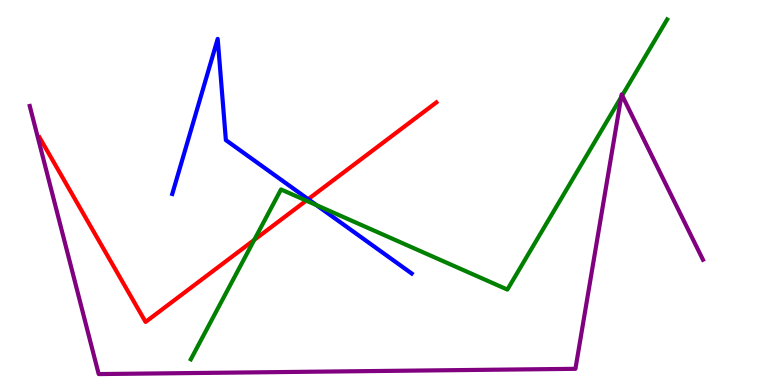[{'lines': ['blue', 'red'], 'intersections': [{'x': 3.98, 'y': 4.83}]}, {'lines': ['green', 'red'], 'intersections': [{'x': 3.28, 'y': 3.77}, {'x': 3.95, 'y': 4.79}]}, {'lines': ['purple', 'red'], 'intersections': []}, {'lines': ['blue', 'green'], 'intersections': [{'x': 4.08, 'y': 4.67}]}, {'lines': ['blue', 'purple'], 'intersections': []}, {'lines': ['green', 'purple'], 'intersections': [{'x': 8.01, 'y': 7.48}, {'x': 8.03, 'y': 7.52}]}]